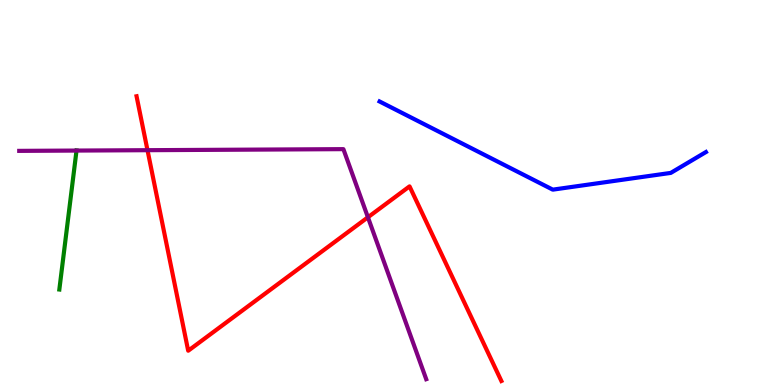[{'lines': ['blue', 'red'], 'intersections': []}, {'lines': ['green', 'red'], 'intersections': []}, {'lines': ['purple', 'red'], 'intersections': [{'x': 1.9, 'y': 6.1}, {'x': 4.75, 'y': 4.36}]}, {'lines': ['blue', 'green'], 'intersections': []}, {'lines': ['blue', 'purple'], 'intersections': []}, {'lines': ['green', 'purple'], 'intersections': [{'x': 0.987, 'y': 6.09}]}]